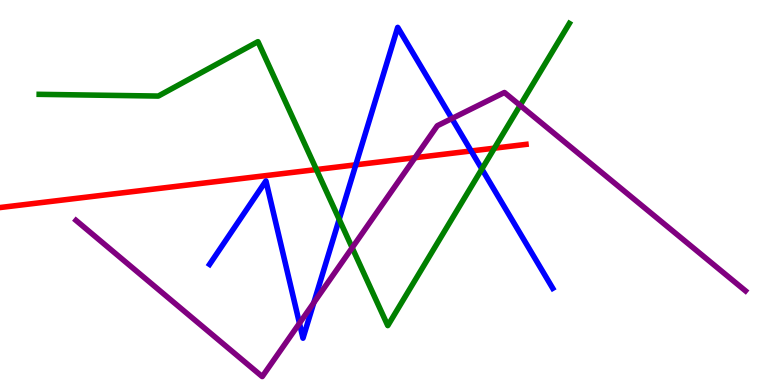[{'lines': ['blue', 'red'], 'intersections': [{'x': 4.59, 'y': 5.72}, {'x': 6.08, 'y': 6.08}]}, {'lines': ['green', 'red'], 'intersections': [{'x': 4.08, 'y': 5.6}, {'x': 6.38, 'y': 6.15}]}, {'lines': ['purple', 'red'], 'intersections': [{'x': 5.35, 'y': 5.9}]}, {'lines': ['blue', 'green'], 'intersections': [{'x': 4.38, 'y': 4.3}, {'x': 6.22, 'y': 5.61}]}, {'lines': ['blue', 'purple'], 'intersections': [{'x': 3.86, 'y': 1.6}, {'x': 4.05, 'y': 2.14}, {'x': 5.83, 'y': 6.92}]}, {'lines': ['green', 'purple'], 'intersections': [{'x': 4.54, 'y': 3.57}, {'x': 6.71, 'y': 7.26}]}]